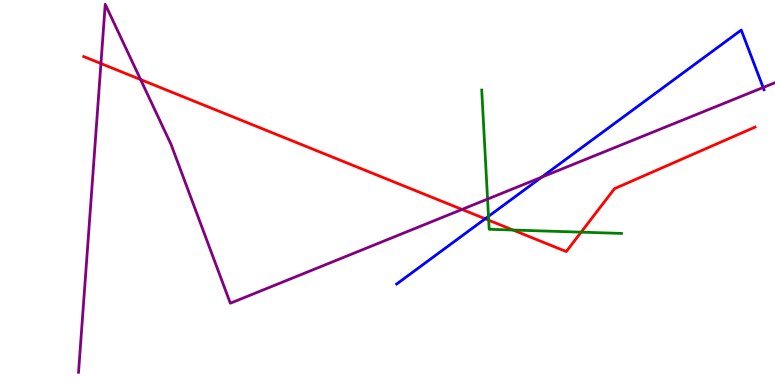[{'lines': ['blue', 'red'], 'intersections': [{'x': 6.26, 'y': 4.32}]}, {'lines': ['green', 'red'], 'intersections': [{'x': 6.31, 'y': 4.28}, {'x': 6.62, 'y': 4.03}, {'x': 7.5, 'y': 3.97}]}, {'lines': ['purple', 'red'], 'intersections': [{'x': 1.3, 'y': 8.35}, {'x': 1.81, 'y': 7.93}, {'x': 5.96, 'y': 4.56}]}, {'lines': ['blue', 'green'], 'intersections': [{'x': 6.3, 'y': 4.38}]}, {'lines': ['blue', 'purple'], 'intersections': [{'x': 6.99, 'y': 5.4}, {'x': 9.85, 'y': 7.73}]}, {'lines': ['green', 'purple'], 'intersections': [{'x': 6.29, 'y': 4.83}]}]